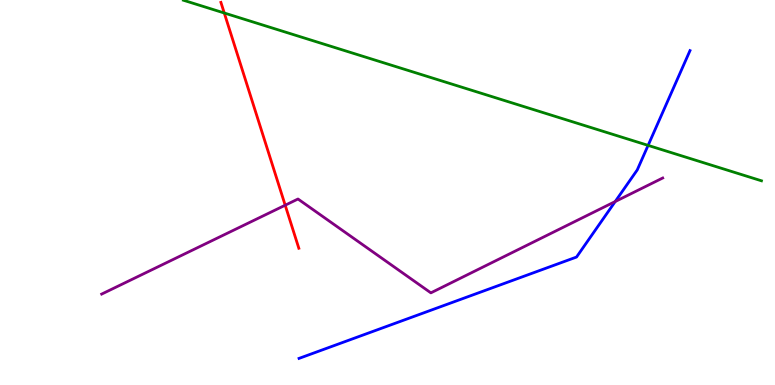[{'lines': ['blue', 'red'], 'intersections': []}, {'lines': ['green', 'red'], 'intersections': [{'x': 2.89, 'y': 9.66}]}, {'lines': ['purple', 'red'], 'intersections': [{'x': 3.68, 'y': 4.67}]}, {'lines': ['blue', 'green'], 'intersections': [{'x': 8.36, 'y': 6.22}]}, {'lines': ['blue', 'purple'], 'intersections': [{'x': 7.94, 'y': 4.77}]}, {'lines': ['green', 'purple'], 'intersections': []}]